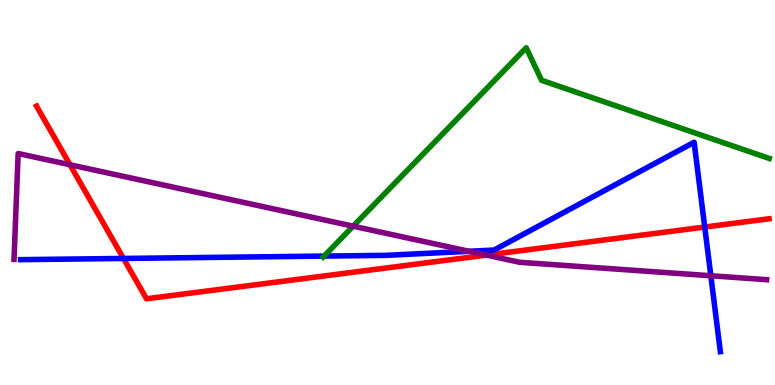[{'lines': ['blue', 'red'], 'intersections': [{'x': 1.59, 'y': 3.29}, {'x': 9.09, 'y': 4.1}]}, {'lines': ['green', 'red'], 'intersections': []}, {'lines': ['purple', 'red'], 'intersections': [{'x': 0.903, 'y': 5.72}, {'x': 6.28, 'y': 3.37}]}, {'lines': ['blue', 'green'], 'intersections': [{'x': 4.18, 'y': 3.35}]}, {'lines': ['blue', 'purple'], 'intersections': [{'x': 6.05, 'y': 3.47}, {'x': 9.17, 'y': 2.84}]}, {'lines': ['green', 'purple'], 'intersections': [{'x': 4.56, 'y': 4.13}]}]